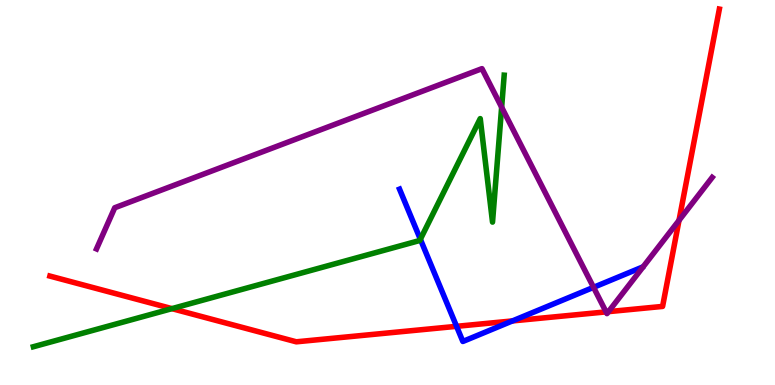[{'lines': ['blue', 'red'], 'intersections': [{'x': 5.89, 'y': 1.52}, {'x': 6.61, 'y': 1.66}]}, {'lines': ['green', 'red'], 'intersections': [{'x': 2.22, 'y': 1.98}]}, {'lines': ['purple', 'red'], 'intersections': [{'x': 7.82, 'y': 1.9}, {'x': 7.85, 'y': 1.91}, {'x': 8.76, 'y': 4.28}]}, {'lines': ['blue', 'green'], 'intersections': [{'x': 5.42, 'y': 3.79}]}, {'lines': ['blue', 'purple'], 'intersections': [{'x': 7.66, 'y': 2.54}]}, {'lines': ['green', 'purple'], 'intersections': [{'x': 6.47, 'y': 7.21}]}]